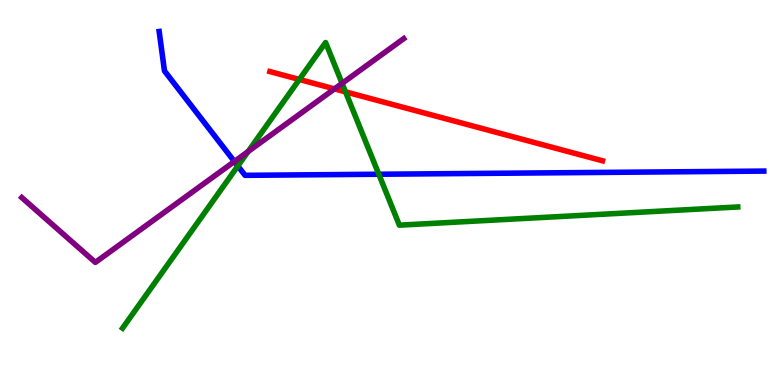[{'lines': ['blue', 'red'], 'intersections': []}, {'lines': ['green', 'red'], 'intersections': [{'x': 3.86, 'y': 7.94}, {'x': 4.46, 'y': 7.61}]}, {'lines': ['purple', 'red'], 'intersections': [{'x': 4.32, 'y': 7.69}]}, {'lines': ['blue', 'green'], 'intersections': [{'x': 3.07, 'y': 5.69}, {'x': 4.89, 'y': 5.47}]}, {'lines': ['blue', 'purple'], 'intersections': [{'x': 3.02, 'y': 5.81}]}, {'lines': ['green', 'purple'], 'intersections': [{'x': 3.2, 'y': 6.06}, {'x': 4.41, 'y': 7.83}]}]